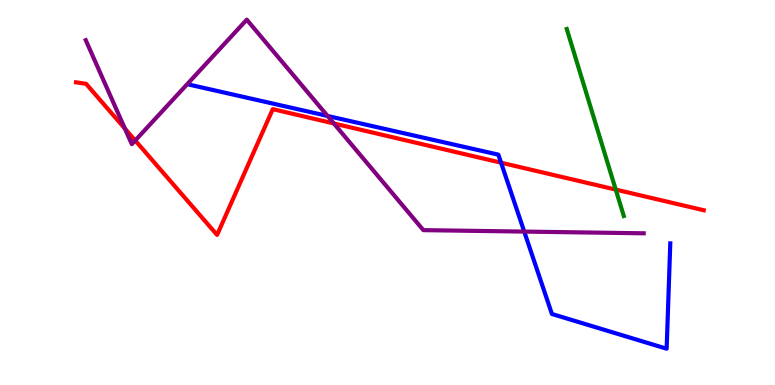[{'lines': ['blue', 'red'], 'intersections': [{'x': 6.47, 'y': 5.77}]}, {'lines': ['green', 'red'], 'intersections': [{'x': 7.95, 'y': 5.08}]}, {'lines': ['purple', 'red'], 'intersections': [{'x': 1.61, 'y': 6.66}, {'x': 1.74, 'y': 6.35}, {'x': 4.31, 'y': 6.79}]}, {'lines': ['blue', 'green'], 'intersections': []}, {'lines': ['blue', 'purple'], 'intersections': [{'x': 4.23, 'y': 6.99}, {'x': 6.76, 'y': 3.98}]}, {'lines': ['green', 'purple'], 'intersections': []}]